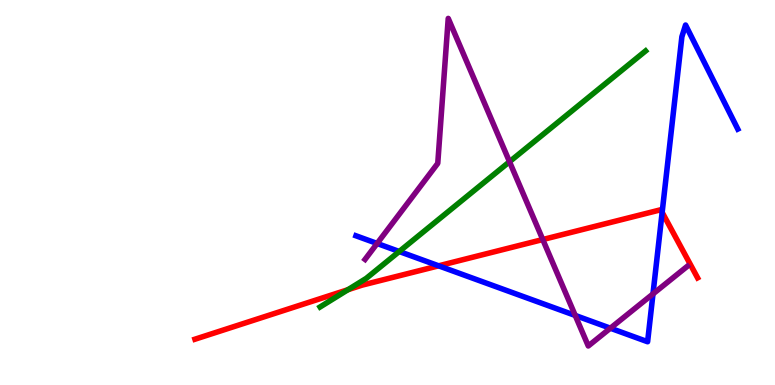[{'lines': ['blue', 'red'], 'intersections': [{'x': 5.66, 'y': 3.1}, {'x': 8.54, 'y': 4.49}]}, {'lines': ['green', 'red'], 'intersections': [{'x': 4.49, 'y': 2.48}]}, {'lines': ['purple', 'red'], 'intersections': [{'x': 7.0, 'y': 3.78}]}, {'lines': ['blue', 'green'], 'intersections': [{'x': 5.15, 'y': 3.47}]}, {'lines': ['blue', 'purple'], 'intersections': [{'x': 4.87, 'y': 3.68}, {'x': 7.42, 'y': 1.81}, {'x': 7.88, 'y': 1.48}, {'x': 8.43, 'y': 2.37}]}, {'lines': ['green', 'purple'], 'intersections': [{'x': 6.57, 'y': 5.8}]}]